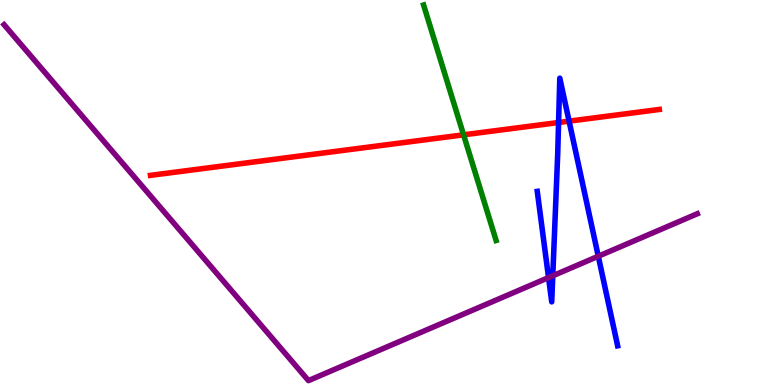[{'lines': ['blue', 'red'], 'intersections': [{'x': 7.21, 'y': 6.82}, {'x': 7.34, 'y': 6.85}]}, {'lines': ['green', 'red'], 'intersections': [{'x': 5.98, 'y': 6.5}]}, {'lines': ['purple', 'red'], 'intersections': []}, {'lines': ['blue', 'green'], 'intersections': []}, {'lines': ['blue', 'purple'], 'intersections': [{'x': 7.08, 'y': 2.79}, {'x': 7.13, 'y': 2.84}, {'x': 7.72, 'y': 3.34}]}, {'lines': ['green', 'purple'], 'intersections': []}]